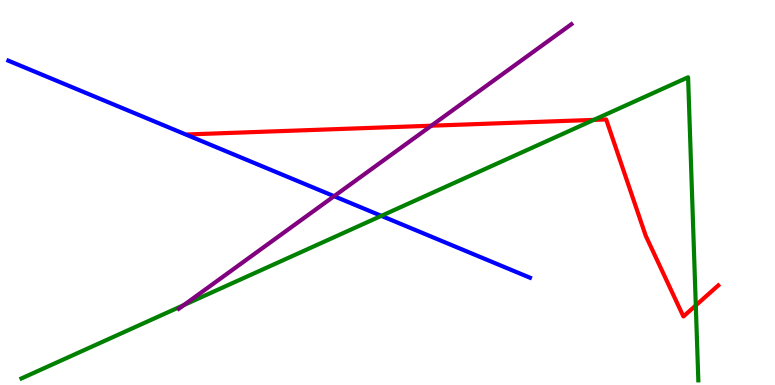[{'lines': ['blue', 'red'], 'intersections': []}, {'lines': ['green', 'red'], 'intersections': [{'x': 7.66, 'y': 6.89}, {'x': 8.98, 'y': 2.07}]}, {'lines': ['purple', 'red'], 'intersections': [{'x': 5.57, 'y': 6.73}]}, {'lines': ['blue', 'green'], 'intersections': [{'x': 4.92, 'y': 4.39}]}, {'lines': ['blue', 'purple'], 'intersections': [{'x': 4.31, 'y': 4.9}]}, {'lines': ['green', 'purple'], 'intersections': [{'x': 2.37, 'y': 2.08}]}]